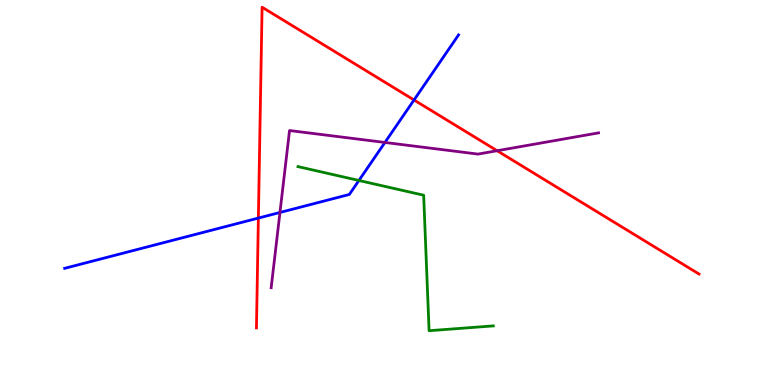[{'lines': ['blue', 'red'], 'intersections': [{'x': 3.33, 'y': 4.34}, {'x': 5.34, 'y': 7.4}]}, {'lines': ['green', 'red'], 'intersections': []}, {'lines': ['purple', 'red'], 'intersections': [{'x': 6.41, 'y': 6.08}]}, {'lines': ['blue', 'green'], 'intersections': [{'x': 4.63, 'y': 5.31}]}, {'lines': ['blue', 'purple'], 'intersections': [{'x': 3.61, 'y': 4.48}, {'x': 4.97, 'y': 6.3}]}, {'lines': ['green', 'purple'], 'intersections': []}]